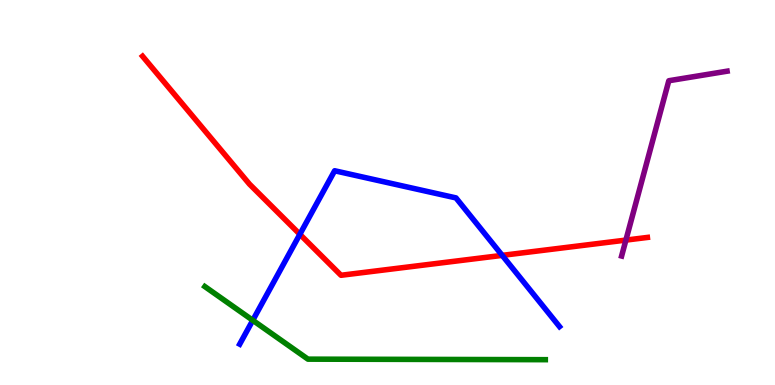[{'lines': ['blue', 'red'], 'intersections': [{'x': 3.87, 'y': 3.91}, {'x': 6.48, 'y': 3.37}]}, {'lines': ['green', 'red'], 'intersections': []}, {'lines': ['purple', 'red'], 'intersections': [{'x': 8.08, 'y': 3.76}]}, {'lines': ['blue', 'green'], 'intersections': [{'x': 3.26, 'y': 1.68}]}, {'lines': ['blue', 'purple'], 'intersections': []}, {'lines': ['green', 'purple'], 'intersections': []}]